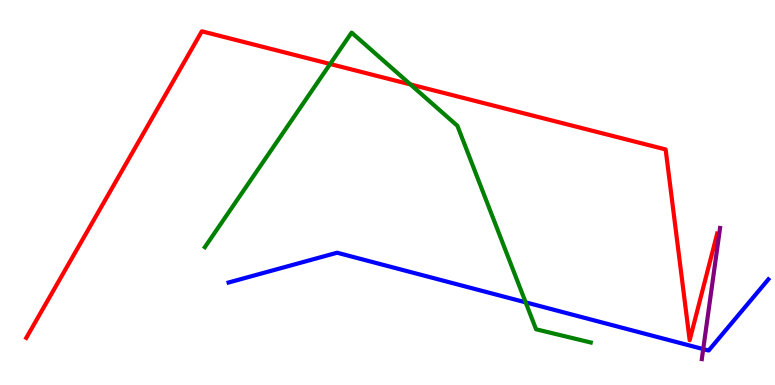[{'lines': ['blue', 'red'], 'intersections': []}, {'lines': ['green', 'red'], 'intersections': [{'x': 4.26, 'y': 8.34}, {'x': 5.3, 'y': 7.81}]}, {'lines': ['purple', 'red'], 'intersections': []}, {'lines': ['blue', 'green'], 'intersections': [{'x': 6.78, 'y': 2.15}]}, {'lines': ['blue', 'purple'], 'intersections': [{'x': 9.07, 'y': 0.933}]}, {'lines': ['green', 'purple'], 'intersections': []}]